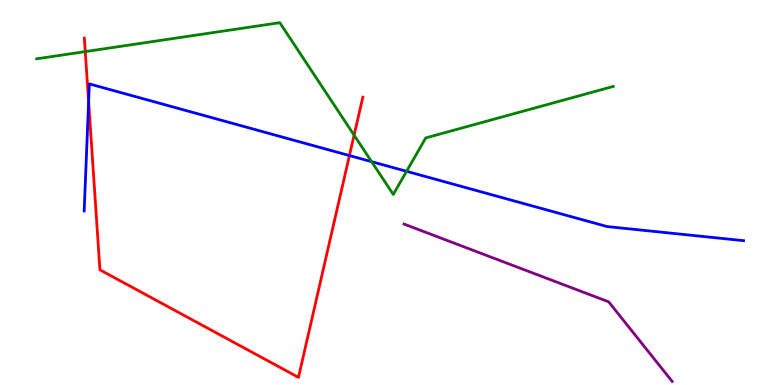[{'lines': ['blue', 'red'], 'intersections': [{'x': 1.14, 'y': 7.36}, {'x': 4.51, 'y': 5.96}]}, {'lines': ['green', 'red'], 'intersections': [{'x': 1.1, 'y': 8.66}, {'x': 4.57, 'y': 6.49}]}, {'lines': ['purple', 'red'], 'intersections': []}, {'lines': ['blue', 'green'], 'intersections': [{'x': 4.8, 'y': 5.8}, {'x': 5.25, 'y': 5.55}]}, {'lines': ['blue', 'purple'], 'intersections': []}, {'lines': ['green', 'purple'], 'intersections': []}]